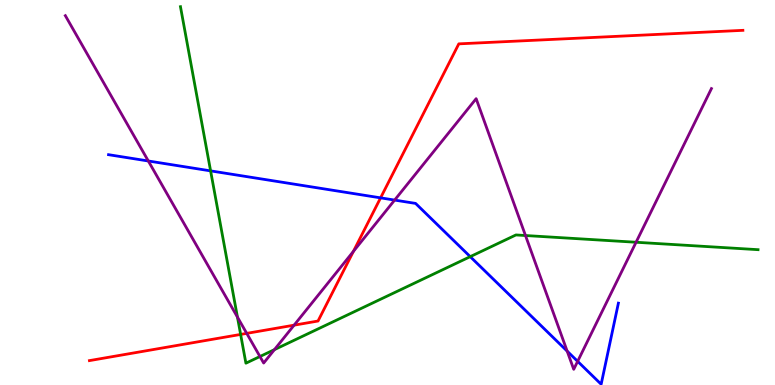[{'lines': ['blue', 'red'], 'intersections': [{'x': 4.91, 'y': 4.86}]}, {'lines': ['green', 'red'], 'intersections': [{'x': 3.1, 'y': 1.31}]}, {'lines': ['purple', 'red'], 'intersections': [{'x': 3.18, 'y': 1.34}, {'x': 3.79, 'y': 1.55}, {'x': 4.56, 'y': 3.47}]}, {'lines': ['blue', 'green'], 'intersections': [{'x': 2.72, 'y': 5.56}, {'x': 6.07, 'y': 3.33}]}, {'lines': ['blue', 'purple'], 'intersections': [{'x': 1.91, 'y': 5.82}, {'x': 5.09, 'y': 4.8}, {'x': 7.32, 'y': 0.88}, {'x': 7.45, 'y': 0.614}]}, {'lines': ['green', 'purple'], 'intersections': [{'x': 3.06, 'y': 1.76}, {'x': 3.35, 'y': 0.74}, {'x': 3.54, 'y': 0.919}, {'x': 6.78, 'y': 3.88}, {'x': 8.21, 'y': 3.71}]}]